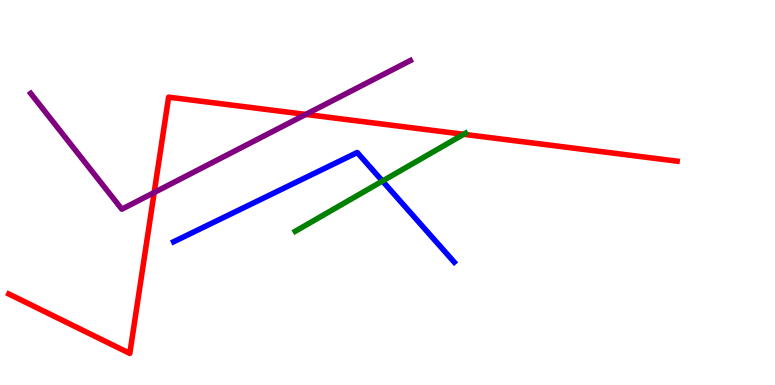[{'lines': ['blue', 'red'], 'intersections': []}, {'lines': ['green', 'red'], 'intersections': [{'x': 5.98, 'y': 6.51}]}, {'lines': ['purple', 'red'], 'intersections': [{'x': 1.99, 'y': 5.0}, {'x': 3.95, 'y': 7.03}]}, {'lines': ['blue', 'green'], 'intersections': [{'x': 4.94, 'y': 5.3}]}, {'lines': ['blue', 'purple'], 'intersections': []}, {'lines': ['green', 'purple'], 'intersections': []}]